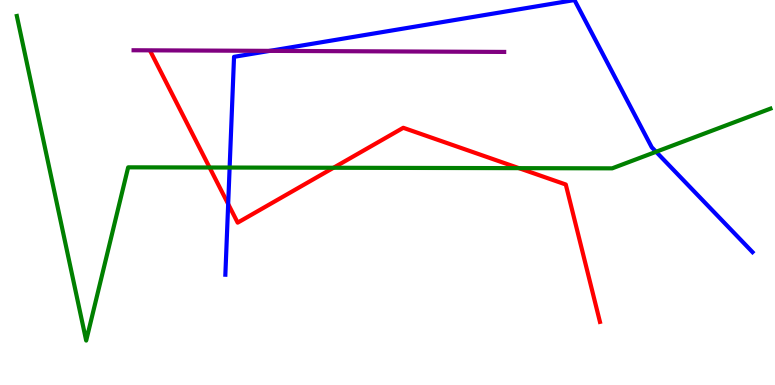[{'lines': ['blue', 'red'], 'intersections': [{'x': 2.94, 'y': 4.7}]}, {'lines': ['green', 'red'], 'intersections': [{'x': 2.7, 'y': 5.65}, {'x': 4.3, 'y': 5.64}, {'x': 6.7, 'y': 5.63}]}, {'lines': ['purple', 'red'], 'intersections': []}, {'lines': ['blue', 'green'], 'intersections': [{'x': 2.96, 'y': 5.65}, {'x': 8.47, 'y': 6.06}]}, {'lines': ['blue', 'purple'], 'intersections': [{'x': 3.48, 'y': 8.68}]}, {'lines': ['green', 'purple'], 'intersections': []}]